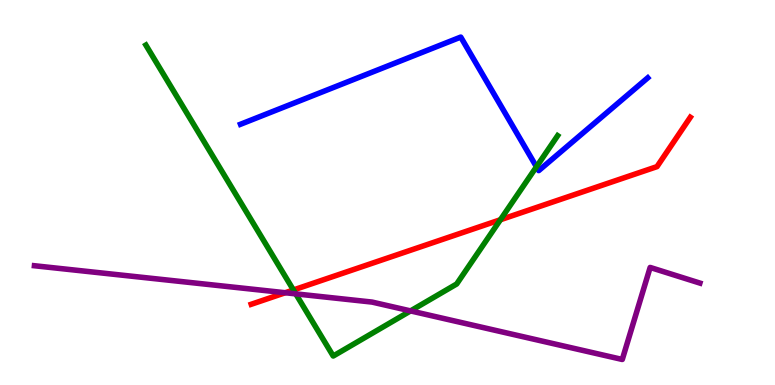[{'lines': ['blue', 'red'], 'intersections': []}, {'lines': ['green', 'red'], 'intersections': [{'x': 3.79, 'y': 2.47}, {'x': 6.46, 'y': 4.29}]}, {'lines': ['purple', 'red'], 'intersections': [{'x': 3.68, 'y': 2.4}]}, {'lines': ['blue', 'green'], 'intersections': [{'x': 6.92, 'y': 5.67}]}, {'lines': ['blue', 'purple'], 'intersections': []}, {'lines': ['green', 'purple'], 'intersections': [{'x': 3.82, 'y': 2.37}, {'x': 5.3, 'y': 1.92}]}]